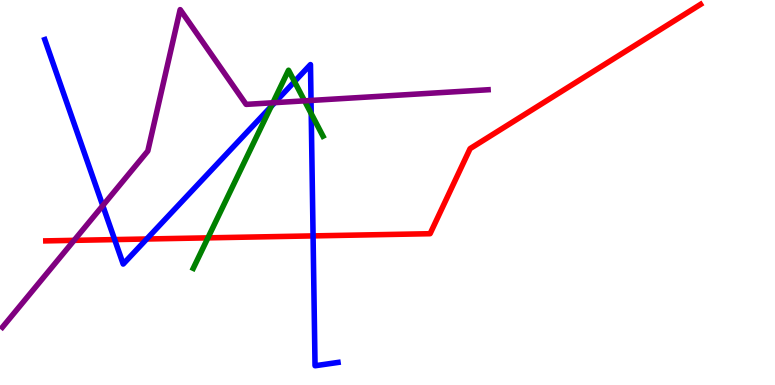[{'lines': ['blue', 'red'], 'intersections': [{'x': 1.48, 'y': 3.78}, {'x': 1.89, 'y': 3.79}, {'x': 4.04, 'y': 3.87}]}, {'lines': ['green', 'red'], 'intersections': [{'x': 2.68, 'y': 3.82}]}, {'lines': ['purple', 'red'], 'intersections': [{'x': 0.956, 'y': 3.76}]}, {'lines': ['blue', 'green'], 'intersections': [{'x': 3.5, 'y': 7.23}, {'x': 3.8, 'y': 7.88}, {'x': 4.02, 'y': 7.05}]}, {'lines': ['blue', 'purple'], 'intersections': [{'x': 1.33, 'y': 4.66}, {'x': 3.55, 'y': 7.33}, {'x': 4.01, 'y': 7.39}]}, {'lines': ['green', 'purple'], 'intersections': [{'x': 3.52, 'y': 7.33}, {'x': 3.93, 'y': 7.38}]}]